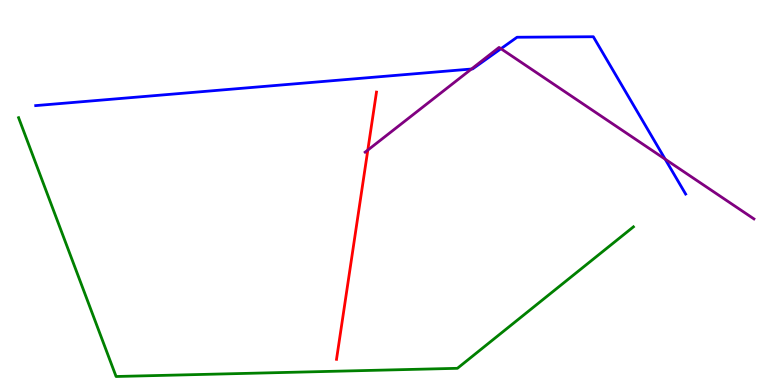[{'lines': ['blue', 'red'], 'intersections': []}, {'lines': ['green', 'red'], 'intersections': []}, {'lines': ['purple', 'red'], 'intersections': [{'x': 4.75, 'y': 6.1}]}, {'lines': ['blue', 'green'], 'intersections': []}, {'lines': ['blue', 'purple'], 'intersections': [{'x': 6.08, 'y': 8.21}, {'x': 6.46, 'y': 8.73}, {'x': 8.58, 'y': 5.87}]}, {'lines': ['green', 'purple'], 'intersections': []}]